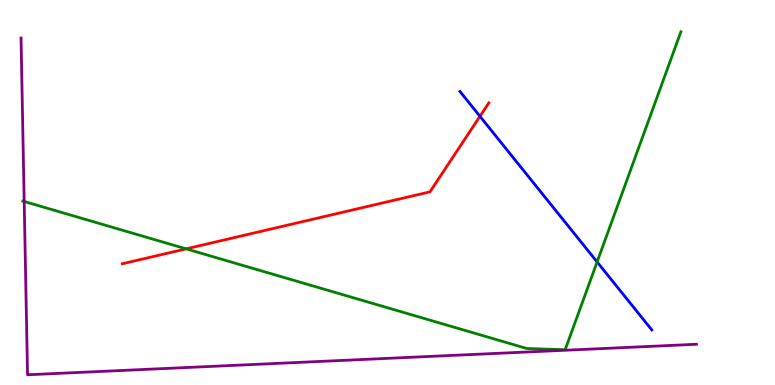[{'lines': ['blue', 'red'], 'intersections': [{'x': 6.19, 'y': 6.98}]}, {'lines': ['green', 'red'], 'intersections': [{'x': 2.4, 'y': 3.54}]}, {'lines': ['purple', 'red'], 'intersections': []}, {'lines': ['blue', 'green'], 'intersections': [{'x': 7.7, 'y': 3.2}]}, {'lines': ['blue', 'purple'], 'intersections': []}, {'lines': ['green', 'purple'], 'intersections': [{'x': 0.312, 'y': 4.77}]}]